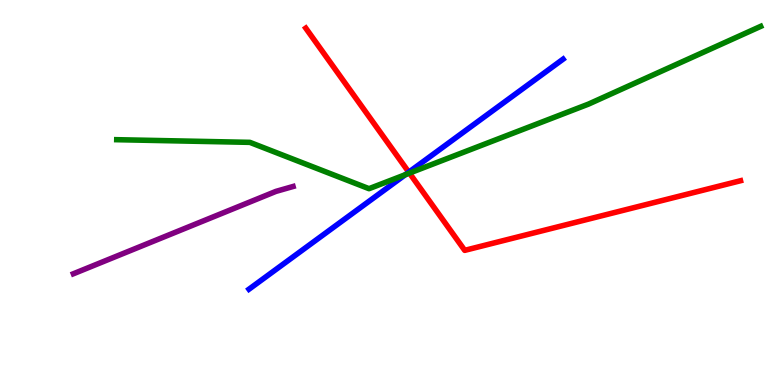[{'lines': ['blue', 'red'], 'intersections': [{'x': 5.27, 'y': 5.53}]}, {'lines': ['green', 'red'], 'intersections': [{'x': 5.28, 'y': 5.5}]}, {'lines': ['purple', 'red'], 'intersections': []}, {'lines': ['blue', 'green'], 'intersections': [{'x': 5.23, 'y': 5.46}]}, {'lines': ['blue', 'purple'], 'intersections': []}, {'lines': ['green', 'purple'], 'intersections': []}]